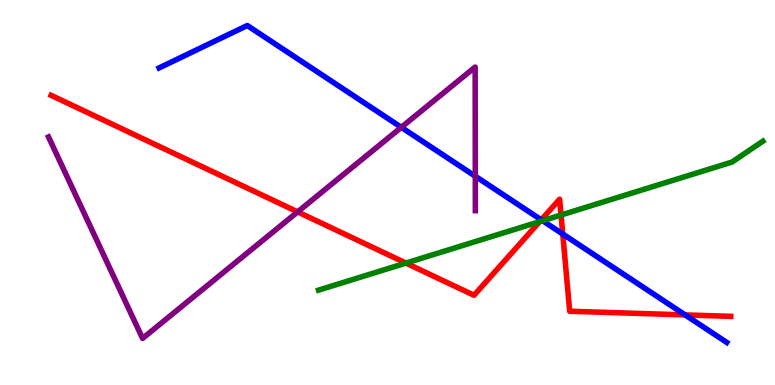[{'lines': ['blue', 'red'], 'intersections': [{'x': 6.98, 'y': 4.29}, {'x': 7.26, 'y': 3.92}, {'x': 8.84, 'y': 1.82}]}, {'lines': ['green', 'red'], 'intersections': [{'x': 5.24, 'y': 3.17}, {'x': 6.96, 'y': 4.24}, {'x': 7.24, 'y': 4.42}]}, {'lines': ['purple', 'red'], 'intersections': [{'x': 3.84, 'y': 4.5}]}, {'lines': ['blue', 'green'], 'intersections': [{'x': 7.0, 'y': 4.27}]}, {'lines': ['blue', 'purple'], 'intersections': [{'x': 5.18, 'y': 6.69}, {'x': 6.13, 'y': 5.42}]}, {'lines': ['green', 'purple'], 'intersections': []}]